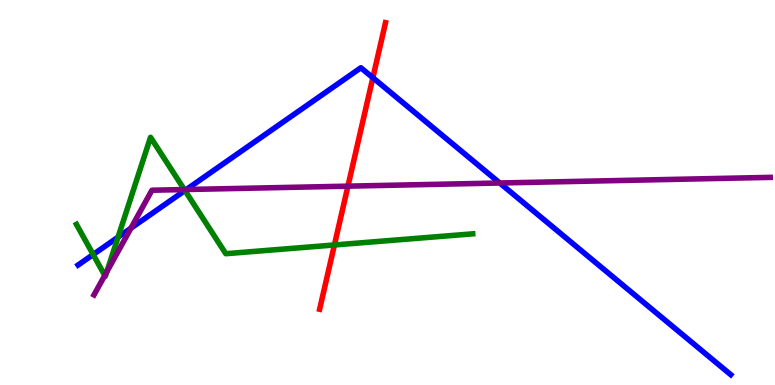[{'lines': ['blue', 'red'], 'intersections': [{'x': 4.81, 'y': 7.98}]}, {'lines': ['green', 'red'], 'intersections': [{'x': 4.31, 'y': 3.64}]}, {'lines': ['purple', 'red'], 'intersections': [{'x': 4.49, 'y': 5.16}]}, {'lines': ['blue', 'green'], 'intersections': [{'x': 1.2, 'y': 3.39}, {'x': 1.52, 'y': 3.84}, {'x': 2.39, 'y': 5.05}]}, {'lines': ['blue', 'purple'], 'intersections': [{'x': 1.69, 'y': 4.07}, {'x': 2.4, 'y': 5.08}, {'x': 6.45, 'y': 5.25}]}, {'lines': ['green', 'purple'], 'intersections': [{'x': 1.35, 'y': 2.85}, {'x': 1.38, 'y': 2.94}, {'x': 2.38, 'y': 5.08}]}]